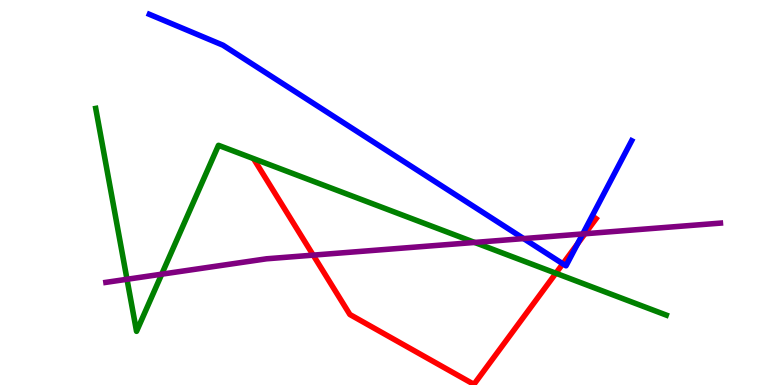[{'lines': ['blue', 'red'], 'intersections': [{'x': 7.26, 'y': 3.15}, {'x': 7.45, 'y': 3.67}]}, {'lines': ['green', 'red'], 'intersections': [{'x': 7.17, 'y': 2.9}]}, {'lines': ['purple', 'red'], 'intersections': [{'x': 4.04, 'y': 3.37}, {'x': 7.55, 'y': 3.93}]}, {'lines': ['blue', 'green'], 'intersections': []}, {'lines': ['blue', 'purple'], 'intersections': [{'x': 6.76, 'y': 3.8}, {'x': 7.52, 'y': 3.92}]}, {'lines': ['green', 'purple'], 'intersections': [{'x': 1.64, 'y': 2.75}, {'x': 2.09, 'y': 2.88}, {'x': 6.12, 'y': 3.7}]}]